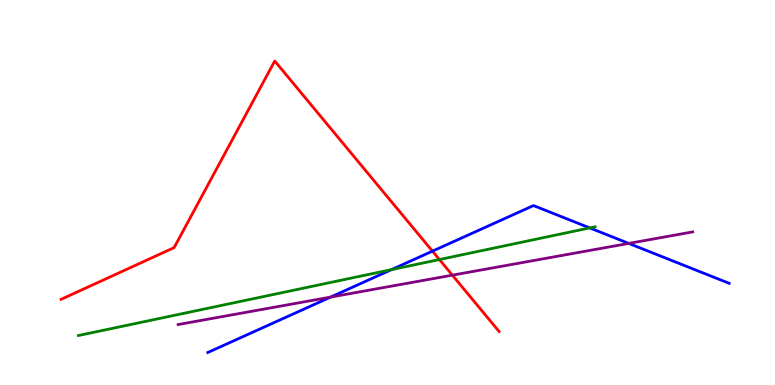[{'lines': ['blue', 'red'], 'intersections': [{'x': 5.58, 'y': 3.48}]}, {'lines': ['green', 'red'], 'intersections': [{'x': 5.67, 'y': 3.26}]}, {'lines': ['purple', 'red'], 'intersections': [{'x': 5.84, 'y': 2.85}]}, {'lines': ['blue', 'green'], 'intersections': [{'x': 5.05, 'y': 3.0}, {'x': 7.61, 'y': 4.08}]}, {'lines': ['blue', 'purple'], 'intersections': [{'x': 4.27, 'y': 2.28}, {'x': 8.11, 'y': 3.68}]}, {'lines': ['green', 'purple'], 'intersections': []}]